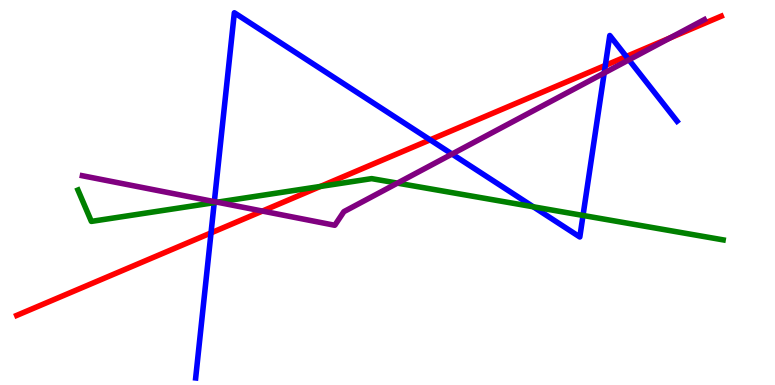[{'lines': ['blue', 'red'], 'intersections': [{'x': 2.72, 'y': 3.95}, {'x': 5.55, 'y': 6.37}, {'x': 7.81, 'y': 8.3}, {'x': 8.08, 'y': 8.53}]}, {'lines': ['green', 'red'], 'intersections': [{'x': 4.13, 'y': 5.16}]}, {'lines': ['purple', 'red'], 'intersections': [{'x': 3.39, 'y': 4.52}, {'x': 8.64, 'y': 9.01}]}, {'lines': ['blue', 'green'], 'intersections': [{'x': 2.76, 'y': 4.74}, {'x': 6.88, 'y': 4.63}, {'x': 7.52, 'y': 4.4}]}, {'lines': ['blue', 'purple'], 'intersections': [{'x': 2.77, 'y': 4.76}, {'x': 5.83, 'y': 6.0}, {'x': 7.8, 'y': 8.1}, {'x': 8.11, 'y': 8.45}]}, {'lines': ['green', 'purple'], 'intersections': [{'x': 2.8, 'y': 4.75}, {'x': 5.13, 'y': 5.24}]}]